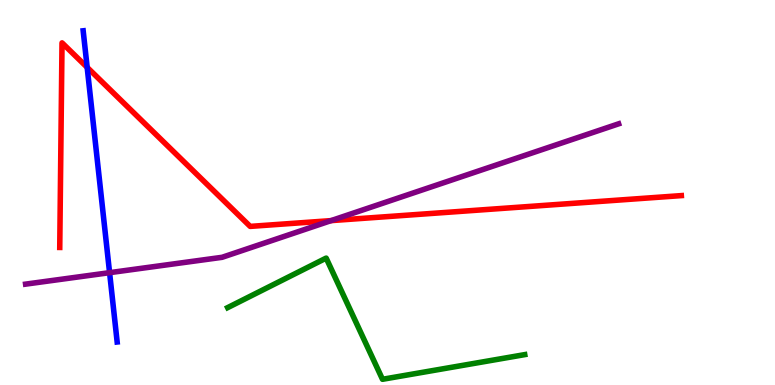[{'lines': ['blue', 'red'], 'intersections': [{'x': 1.12, 'y': 8.25}]}, {'lines': ['green', 'red'], 'intersections': []}, {'lines': ['purple', 'red'], 'intersections': [{'x': 4.27, 'y': 4.27}]}, {'lines': ['blue', 'green'], 'intersections': []}, {'lines': ['blue', 'purple'], 'intersections': [{'x': 1.41, 'y': 2.92}]}, {'lines': ['green', 'purple'], 'intersections': []}]